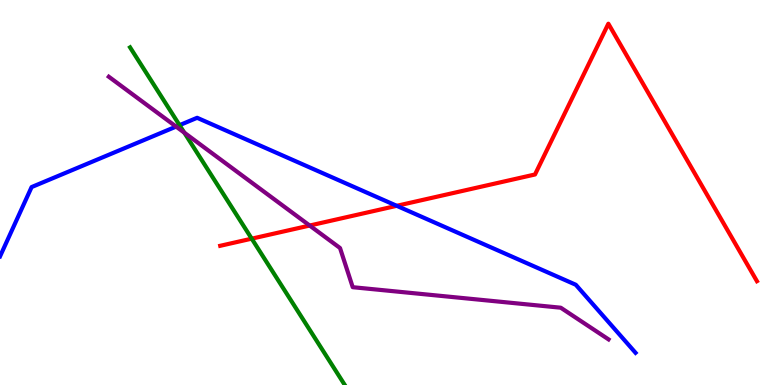[{'lines': ['blue', 'red'], 'intersections': [{'x': 5.12, 'y': 4.65}]}, {'lines': ['green', 'red'], 'intersections': [{'x': 3.25, 'y': 3.8}]}, {'lines': ['purple', 'red'], 'intersections': [{'x': 4.0, 'y': 4.14}]}, {'lines': ['blue', 'green'], 'intersections': [{'x': 2.32, 'y': 6.75}]}, {'lines': ['blue', 'purple'], 'intersections': [{'x': 2.27, 'y': 6.71}]}, {'lines': ['green', 'purple'], 'intersections': [{'x': 2.38, 'y': 6.55}]}]